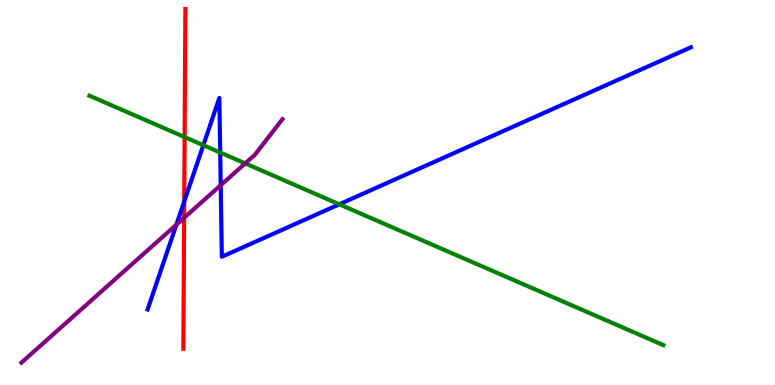[{'lines': ['blue', 'red'], 'intersections': [{'x': 2.38, 'y': 4.77}]}, {'lines': ['green', 'red'], 'intersections': [{'x': 2.38, 'y': 6.44}]}, {'lines': ['purple', 'red'], 'intersections': [{'x': 2.38, 'y': 4.34}]}, {'lines': ['blue', 'green'], 'intersections': [{'x': 2.62, 'y': 6.23}, {'x': 2.84, 'y': 6.04}, {'x': 4.38, 'y': 4.69}]}, {'lines': ['blue', 'purple'], 'intersections': [{'x': 2.28, 'y': 4.16}, {'x': 2.85, 'y': 5.19}]}, {'lines': ['green', 'purple'], 'intersections': [{'x': 3.16, 'y': 5.76}]}]